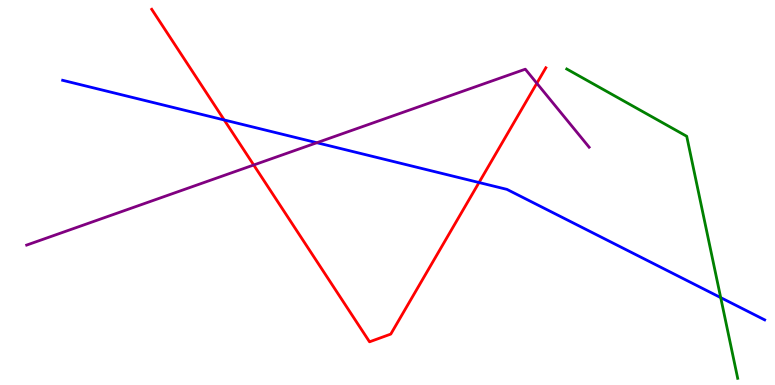[{'lines': ['blue', 'red'], 'intersections': [{'x': 2.89, 'y': 6.88}, {'x': 6.18, 'y': 5.26}]}, {'lines': ['green', 'red'], 'intersections': []}, {'lines': ['purple', 'red'], 'intersections': [{'x': 3.27, 'y': 5.71}, {'x': 6.93, 'y': 7.84}]}, {'lines': ['blue', 'green'], 'intersections': [{'x': 9.3, 'y': 2.27}]}, {'lines': ['blue', 'purple'], 'intersections': [{'x': 4.09, 'y': 6.29}]}, {'lines': ['green', 'purple'], 'intersections': []}]